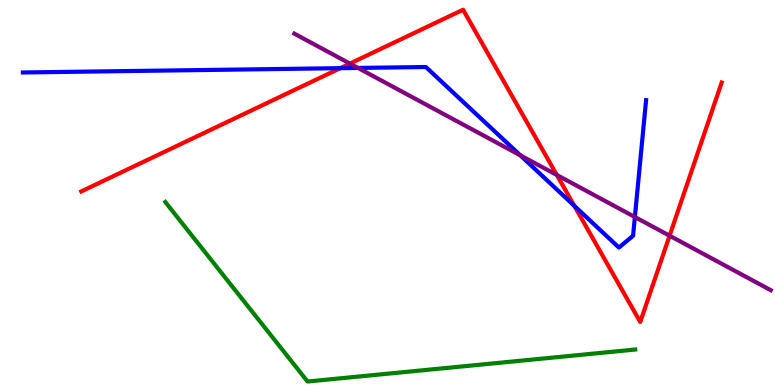[{'lines': ['blue', 'red'], 'intersections': [{'x': 4.39, 'y': 8.23}, {'x': 7.41, 'y': 4.65}]}, {'lines': ['green', 'red'], 'intersections': []}, {'lines': ['purple', 'red'], 'intersections': [{'x': 4.51, 'y': 8.35}, {'x': 7.19, 'y': 5.45}, {'x': 8.64, 'y': 3.88}]}, {'lines': ['blue', 'green'], 'intersections': []}, {'lines': ['blue', 'purple'], 'intersections': [{'x': 4.62, 'y': 8.24}, {'x': 6.71, 'y': 5.97}, {'x': 8.19, 'y': 4.36}]}, {'lines': ['green', 'purple'], 'intersections': []}]